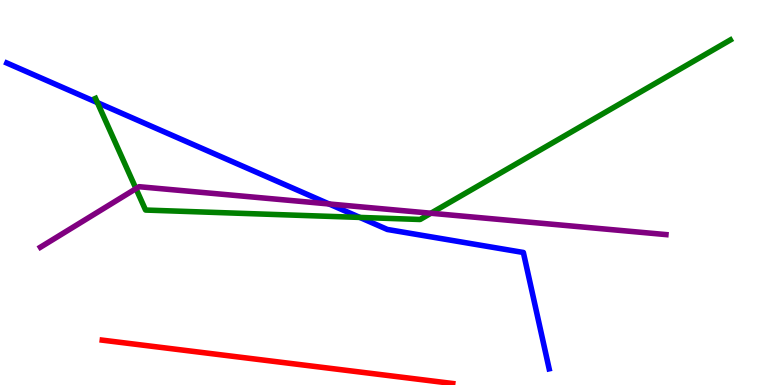[{'lines': ['blue', 'red'], 'intersections': []}, {'lines': ['green', 'red'], 'intersections': []}, {'lines': ['purple', 'red'], 'intersections': []}, {'lines': ['blue', 'green'], 'intersections': [{'x': 1.26, 'y': 7.33}, {'x': 4.64, 'y': 4.35}]}, {'lines': ['blue', 'purple'], 'intersections': [{'x': 4.25, 'y': 4.7}]}, {'lines': ['green', 'purple'], 'intersections': [{'x': 1.75, 'y': 5.1}, {'x': 5.56, 'y': 4.46}]}]